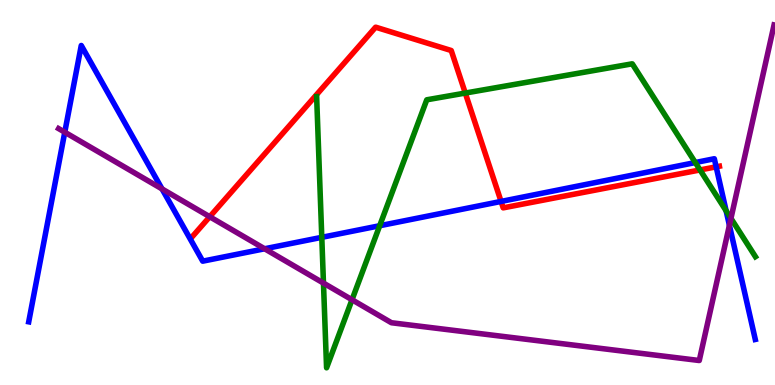[{'lines': ['blue', 'red'], 'intersections': [{'x': 6.47, 'y': 4.77}, {'x': 9.24, 'y': 5.67}]}, {'lines': ['green', 'red'], 'intersections': [{'x': 6.0, 'y': 7.58}, {'x': 9.03, 'y': 5.59}]}, {'lines': ['purple', 'red'], 'intersections': [{'x': 2.71, 'y': 4.37}]}, {'lines': ['blue', 'green'], 'intersections': [{'x': 4.15, 'y': 3.84}, {'x': 4.9, 'y': 4.14}, {'x': 8.97, 'y': 5.78}, {'x': 9.37, 'y': 4.52}]}, {'lines': ['blue', 'purple'], 'intersections': [{'x': 0.836, 'y': 6.57}, {'x': 2.09, 'y': 5.09}, {'x': 3.41, 'y': 3.54}, {'x': 9.41, 'y': 4.15}]}, {'lines': ['green', 'purple'], 'intersections': [{'x': 4.17, 'y': 2.65}, {'x': 4.54, 'y': 2.21}, {'x': 9.43, 'y': 4.33}]}]